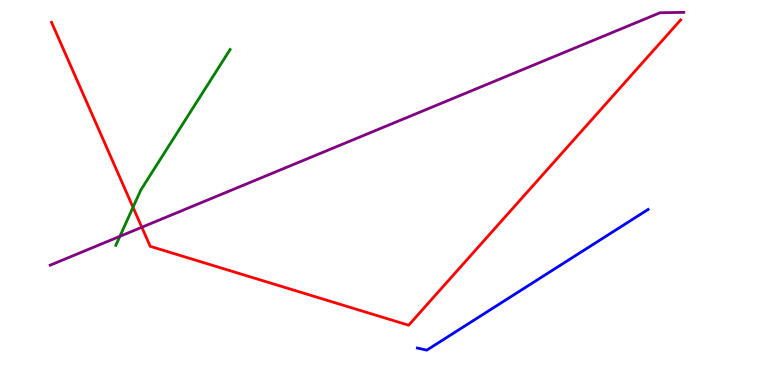[{'lines': ['blue', 'red'], 'intersections': []}, {'lines': ['green', 'red'], 'intersections': [{'x': 1.72, 'y': 4.62}]}, {'lines': ['purple', 'red'], 'intersections': [{'x': 1.83, 'y': 4.1}]}, {'lines': ['blue', 'green'], 'intersections': []}, {'lines': ['blue', 'purple'], 'intersections': []}, {'lines': ['green', 'purple'], 'intersections': [{'x': 1.55, 'y': 3.86}]}]